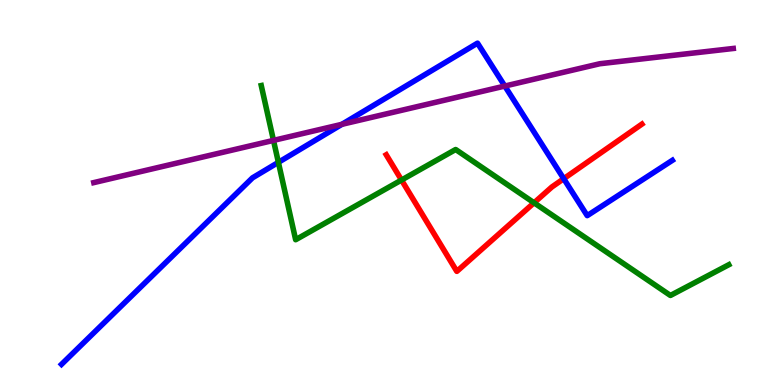[{'lines': ['blue', 'red'], 'intersections': [{'x': 7.27, 'y': 5.36}]}, {'lines': ['green', 'red'], 'intersections': [{'x': 5.18, 'y': 5.32}, {'x': 6.89, 'y': 4.73}]}, {'lines': ['purple', 'red'], 'intersections': []}, {'lines': ['blue', 'green'], 'intersections': [{'x': 3.59, 'y': 5.78}]}, {'lines': ['blue', 'purple'], 'intersections': [{'x': 4.41, 'y': 6.77}, {'x': 6.51, 'y': 7.76}]}, {'lines': ['green', 'purple'], 'intersections': [{'x': 3.53, 'y': 6.35}]}]